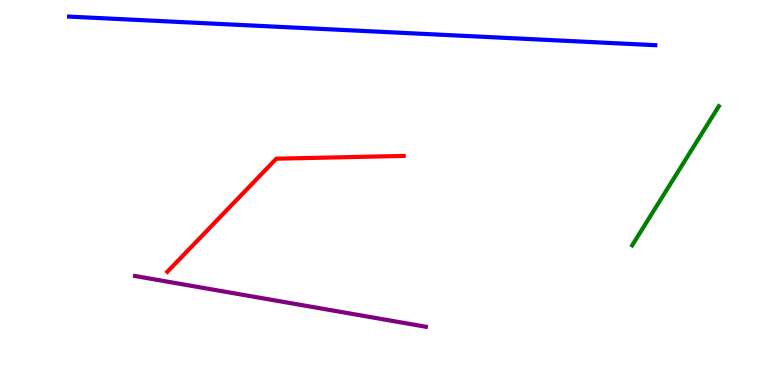[{'lines': ['blue', 'red'], 'intersections': []}, {'lines': ['green', 'red'], 'intersections': []}, {'lines': ['purple', 'red'], 'intersections': []}, {'lines': ['blue', 'green'], 'intersections': []}, {'lines': ['blue', 'purple'], 'intersections': []}, {'lines': ['green', 'purple'], 'intersections': []}]